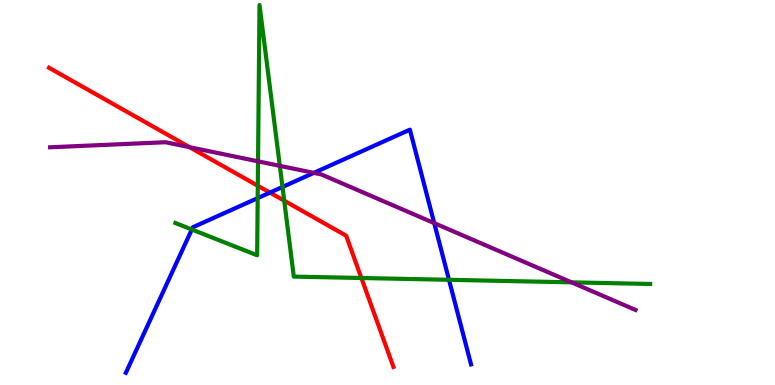[{'lines': ['blue', 'red'], 'intersections': [{'x': 3.48, 'y': 5.0}]}, {'lines': ['green', 'red'], 'intersections': [{'x': 3.33, 'y': 5.18}, {'x': 3.67, 'y': 4.79}, {'x': 4.66, 'y': 2.78}]}, {'lines': ['purple', 'red'], 'intersections': [{'x': 2.45, 'y': 6.18}]}, {'lines': ['blue', 'green'], 'intersections': [{'x': 2.48, 'y': 4.04}, {'x': 3.33, 'y': 4.85}, {'x': 3.65, 'y': 5.14}, {'x': 5.79, 'y': 2.73}]}, {'lines': ['blue', 'purple'], 'intersections': [{'x': 4.05, 'y': 5.51}, {'x': 5.6, 'y': 4.2}]}, {'lines': ['green', 'purple'], 'intersections': [{'x': 3.33, 'y': 5.81}, {'x': 3.61, 'y': 5.69}, {'x': 7.37, 'y': 2.67}]}]